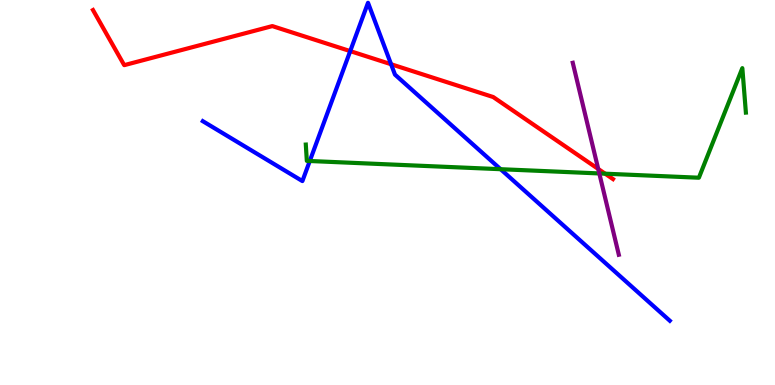[{'lines': ['blue', 'red'], 'intersections': [{'x': 4.52, 'y': 8.67}, {'x': 5.05, 'y': 8.33}]}, {'lines': ['green', 'red'], 'intersections': [{'x': 7.81, 'y': 5.49}]}, {'lines': ['purple', 'red'], 'intersections': [{'x': 7.72, 'y': 5.61}]}, {'lines': ['blue', 'green'], 'intersections': [{'x': 4.0, 'y': 5.82}, {'x': 6.46, 'y': 5.61}]}, {'lines': ['blue', 'purple'], 'intersections': []}, {'lines': ['green', 'purple'], 'intersections': [{'x': 7.73, 'y': 5.5}]}]